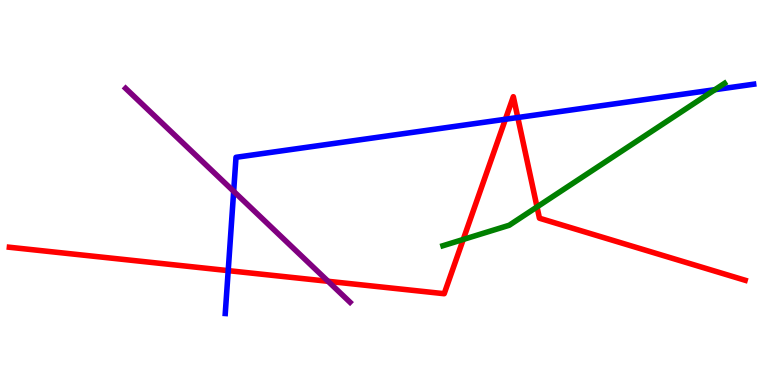[{'lines': ['blue', 'red'], 'intersections': [{'x': 2.94, 'y': 2.97}, {'x': 6.52, 'y': 6.9}, {'x': 6.68, 'y': 6.95}]}, {'lines': ['green', 'red'], 'intersections': [{'x': 5.98, 'y': 3.78}, {'x': 6.93, 'y': 4.63}]}, {'lines': ['purple', 'red'], 'intersections': [{'x': 4.23, 'y': 2.69}]}, {'lines': ['blue', 'green'], 'intersections': [{'x': 9.22, 'y': 7.67}]}, {'lines': ['blue', 'purple'], 'intersections': [{'x': 3.02, 'y': 5.03}]}, {'lines': ['green', 'purple'], 'intersections': []}]